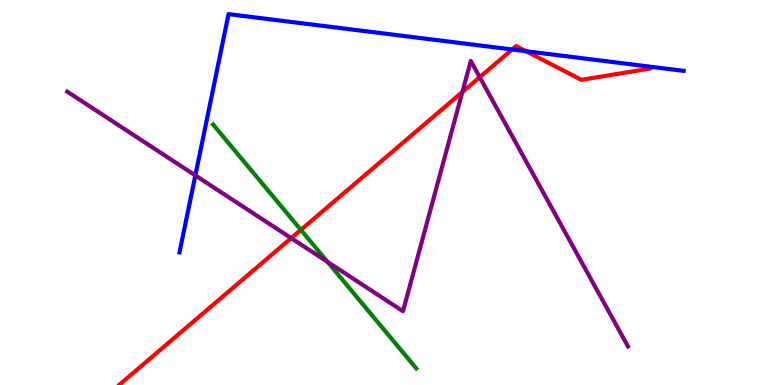[{'lines': ['blue', 'red'], 'intersections': [{'x': 6.61, 'y': 8.71}, {'x': 6.79, 'y': 8.67}]}, {'lines': ['green', 'red'], 'intersections': [{'x': 3.88, 'y': 4.03}]}, {'lines': ['purple', 'red'], 'intersections': [{'x': 3.76, 'y': 3.82}, {'x': 5.97, 'y': 7.61}, {'x': 6.19, 'y': 7.99}]}, {'lines': ['blue', 'green'], 'intersections': []}, {'lines': ['blue', 'purple'], 'intersections': [{'x': 2.52, 'y': 5.44}]}, {'lines': ['green', 'purple'], 'intersections': [{'x': 4.23, 'y': 3.2}]}]